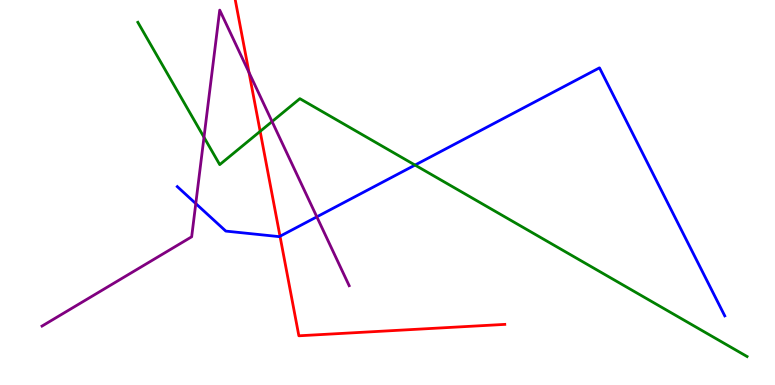[{'lines': ['blue', 'red'], 'intersections': [{'x': 3.61, 'y': 3.86}]}, {'lines': ['green', 'red'], 'intersections': [{'x': 3.36, 'y': 6.59}]}, {'lines': ['purple', 'red'], 'intersections': [{'x': 3.21, 'y': 8.12}]}, {'lines': ['blue', 'green'], 'intersections': [{'x': 5.36, 'y': 5.71}]}, {'lines': ['blue', 'purple'], 'intersections': [{'x': 2.53, 'y': 4.71}, {'x': 4.09, 'y': 4.37}]}, {'lines': ['green', 'purple'], 'intersections': [{'x': 2.63, 'y': 6.43}, {'x': 3.51, 'y': 6.84}]}]